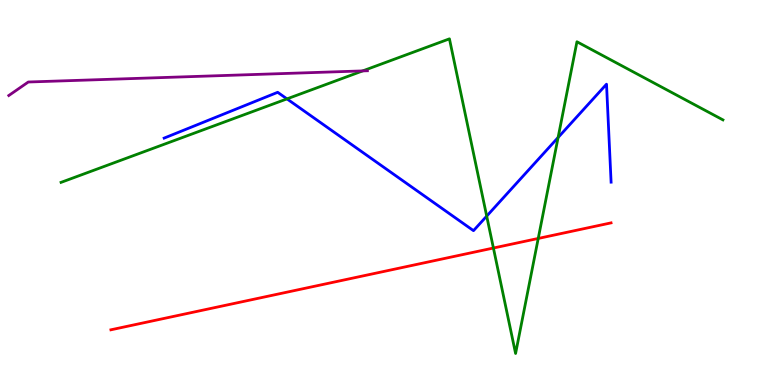[{'lines': ['blue', 'red'], 'intersections': []}, {'lines': ['green', 'red'], 'intersections': [{'x': 6.37, 'y': 3.56}, {'x': 6.94, 'y': 3.81}]}, {'lines': ['purple', 'red'], 'intersections': []}, {'lines': ['blue', 'green'], 'intersections': [{'x': 3.7, 'y': 7.43}, {'x': 6.28, 'y': 4.39}, {'x': 7.2, 'y': 6.43}]}, {'lines': ['blue', 'purple'], 'intersections': []}, {'lines': ['green', 'purple'], 'intersections': [{'x': 4.68, 'y': 8.16}]}]